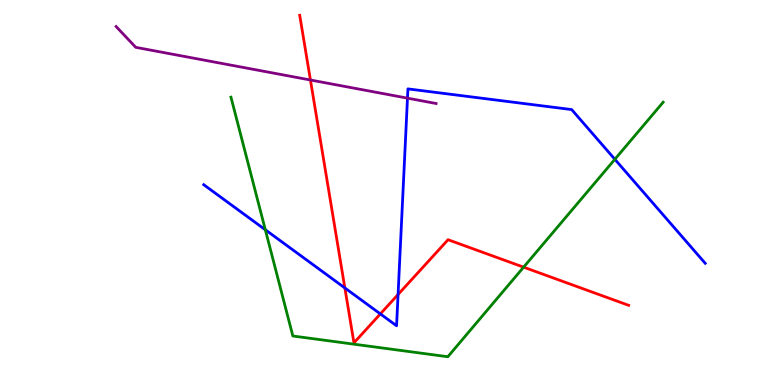[{'lines': ['blue', 'red'], 'intersections': [{'x': 4.45, 'y': 2.52}, {'x': 4.91, 'y': 1.85}, {'x': 5.14, 'y': 2.35}]}, {'lines': ['green', 'red'], 'intersections': [{'x': 6.76, 'y': 3.06}]}, {'lines': ['purple', 'red'], 'intersections': [{'x': 4.01, 'y': 7.92}]}, {'lines': ['blue', 'green'], 'intersections': [{'x': 3.42, 'y': 4.03}, {'x': 7.93, 'y': 5.86}]}, {'lines': ['blue', 'purple'], 'intersections': [{'x': 5.26, 'y': 7.45}]}, {'lines': ['green', 'purple'], 'intersections': []}]